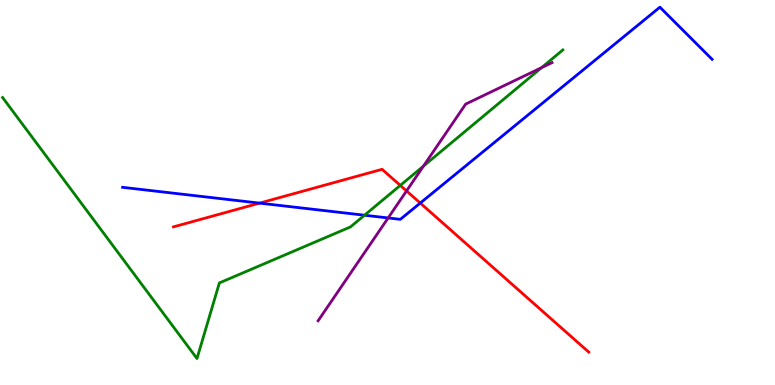[{'lines': ['blue', 'red'], 'intersections': [{'x': 3.35, 'y': 4.72}, {'x': 5.42, 'y': 4.73}]}, {'lines': ['green', 'red'], 'intersections': [{'x': 5.16, 'y': 5.18}]}, {'lines': ['purple', 'red'], 'intersections': [{'x': 5.25, 'y': 5.04}]}, {'lines': ['blue', 'green'], 'intersections': [{'x': 4.7, 'y': 4.41}]}, {'lines': ['blue', 'purple'], 'intersections': [{'x': 5.01, 'y': 4.34}]}, {'lines': ['green', 'purple'], 'intersections': [{'x': 5.46, 'y': 5.69}, {'x': 6.99, 'y': 8.24}]}]